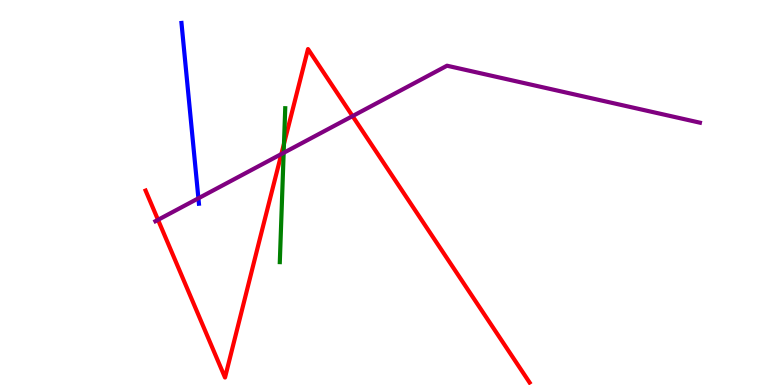[{'lines': ['blue', 'red'], 'intersections': []}, {'lines': ['green', 'red'], 'intersections': [{'x': 3.66, 'y': 6.27}]}, {'lines': ['purple', 'red'], 'intersections': [{'x': 2.04, 'y': 4.29}, {'x': 3.63, 'y': 6.0}, {'x': 4.55, 'y': 6.98}]}, {'lines': ['blue', 'green'], 'intersections': []}, {'lines': ['blue', 'purple'], 'intersections': [{'x': 2.56, 'y': 4.85}]}, {'lines': ['green', 'purple'], 'intersections': [{'x': 3.66, 'y': 6.03}]}]